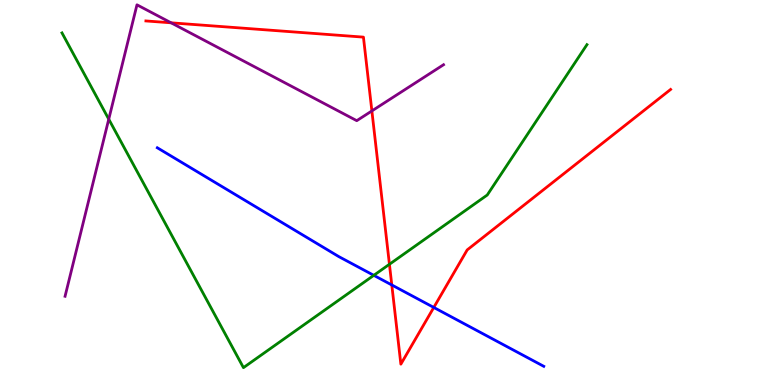[{'lines': ['blue', 'red'], 'intersections': [{'x': 5.06, 'y': 2.6}, {'x': 5.6, 'y': 2.01}]}, {'lines': ['green', 'red'], 'intersections': [{'x': 5.02, 'y': 3.14}]}, {'lines': ['purple', 'red'], 'intersections': [{'x': 2.21, 'y': 9.41}, {'x': 4.8, 'y': 7.12}]}, {'lines': ['blue', 'green'], 'intersections': [{'x': 4.82, 'y': 2.85}]}, {'lines': ['blue', 'purple'], 'intersections': []}, {'lines': ['green', 'purple'], 'intersections': [{'x': 1.4, 'y': 6.9}]}]